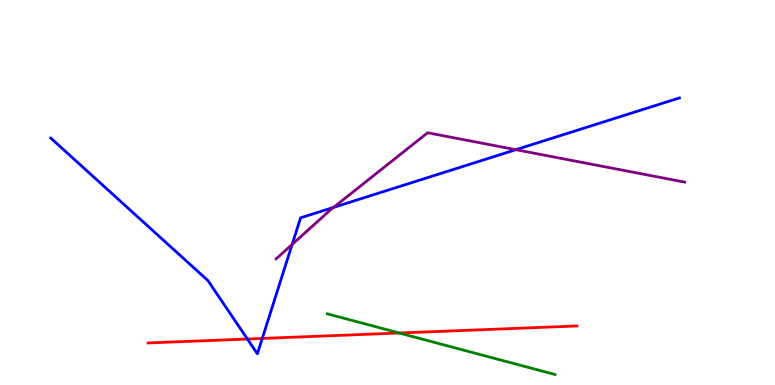[{'lines': ['blue', 'red'], 'intersections': [{'x': 3.19, 'y': 1.19}, {'x': 3.38, 'y': 1.21}]}, {'lines': ['green', 'red'], 'intersections': [{'x': 5.15, 'y': 1.35}]}, {'lines': ['purple', 'red'], 'intersections': []}, {'lines': ['blue', 'green'], 'intersections': []}, {'lines': ['blue', 'purple'], 'intersections': [{'x': 3.77, 'y': 3.65}, {'x': 4.3, 'y': 4.61}, {'x': 6.66, 'y': 6.11}]}, {'lines': ['green', 'purple'], 'intersections': []}]